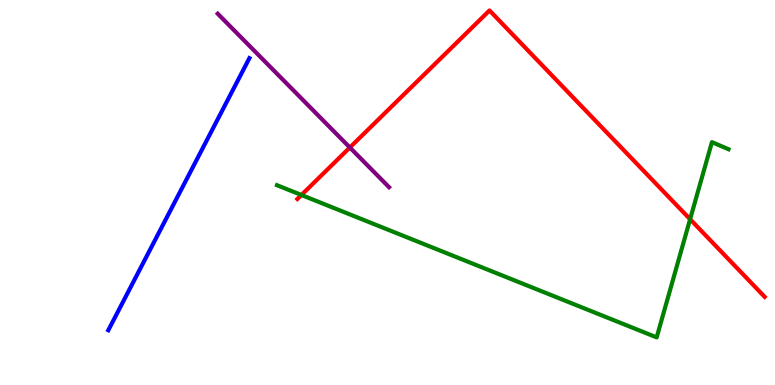[{'lines': ['blue', 'red'], 'intersections': []}, {'lines': ['green', 'red'], 'intersections': [{'x': 3.89, 'y': 4.93}, {'x': 8.9, 'y': 4.31}]}, {'lines': ['purple', 'red'], 'intersections': [{'x': 4.51, 'y': 6.17}]}, {'lines': ['blue', 'green'], 'intersections': []}, {'lines': ['blue', 'purple'], 'intersections': []}, {'lines': ['green', 'purple'], 'intersections': []}]